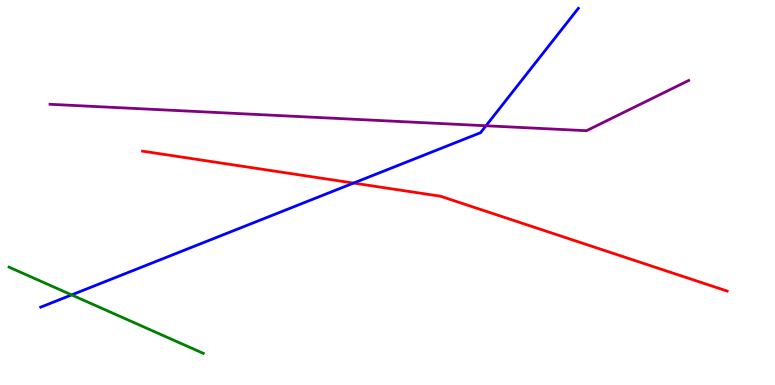[{'lines': ['blue', 'red'], 'intersections': [{'x': 4.56, 'y': 5.24}]}, {'lines': ['green', 'red'], 'intersections': []}, {'lines': ['purple', 'red'], 'intersections': []}, {'lines': ['blue', 'green'], 'intersections': [{'x': 0.924, 'y': 2.34}]}, {'lines': ['blue', 'purple'], 'intersections': [{'x': 6.27, 'y': 6.73}]}, {'lines': ['green', 'purple'], 'intersections': []}]